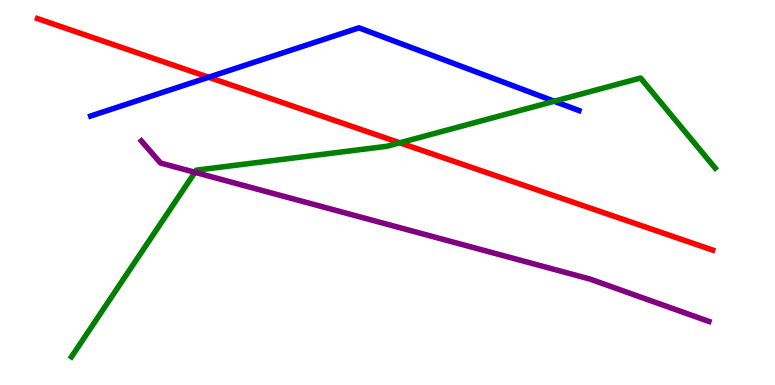[{'lines': ['blue', 'red'], 'intersections': [{'x': 2.69, 'y': 7.99}]}, {'lines': ['green', 'red'], 'intersections': [{'x': 5.16, 'y': 6.29}]}, {'lines': ['purple', 'red'], 'intersections': []}, {'lines': ['blue', 'green'], 'intersections': [{'x': 7.15, 'y': 7.37}]}, {'lines': ['blue', 'purple'], 'intersections': []}, {'lines': ['green', 'purple'], 'intersections': [{'x': 2.52, 'y': 5.52}]}]